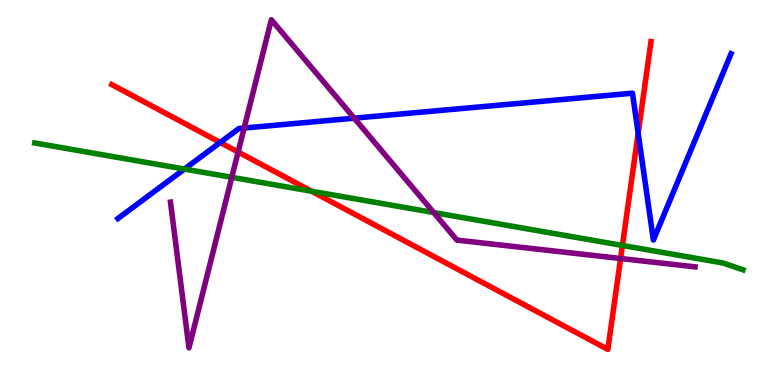[{'lines': ['blue', 'red'], 'intersections': [{'x': 2.84, 'y': 6.3}, {'x': 8.23, 'y': 6.54}]}, {'lines': ['green', 'red'], 'intersections': [{'x': 4.02, 'y': 5.03}, {'x': 8.03, 'y': 3.62}]}, {'lines': ['purple', 'red'], 'intersections': [{'x': 3.07, 'y': 6.05}, {'x': 8.01, 'y': 3.29}]}, {'lines': ['blue', 'green'], 'intersections': [{'x': 2.38, 'y': 5.61}]}, {'lines': ['blue', 'purple'], 'intersections': [{'x': 3.15, 'y': 6.67}, {'x': 4.57, 'y': 6.93}]}, {'lines': ['green', 'purple'], 'intersections': [{'x': 2.99, 'y': 5.39}, {'x': 5.6, 'y': 4.48}]}]